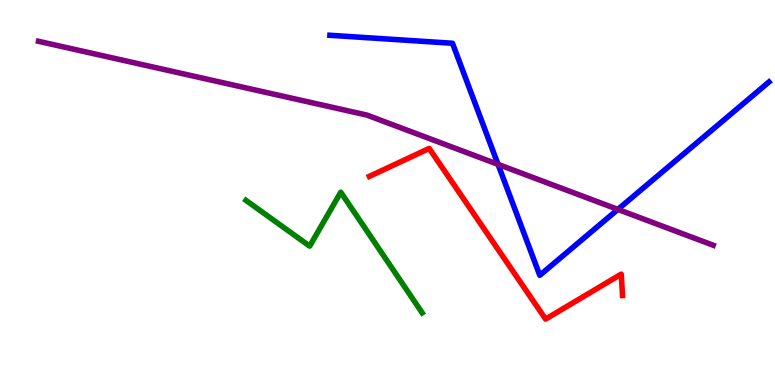[{'lines': ['blue', 'red'], 'intersections': []}, {'lines': ['green', 'red'], 'intersections': []}, {'lines': ['purple', 'red'], 'intersections': []}, {'lines': ['blue', 'green'], 'intersections': []}, {'lines': ['blue', 'purple'], 'intersections': [{'x': 6.43, 'y': 5.73}, {'x': 7.97, 'y': 4.56}]}, {'lines': ['green', 'purple'], 'intersections': []}]